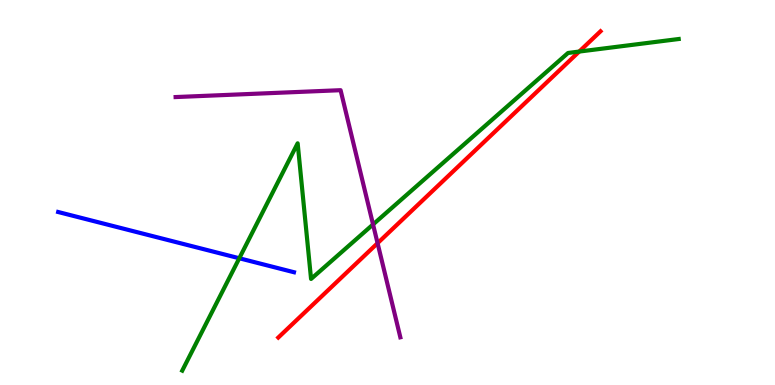[{'lines': ['blue', 'red'], 'intersections': []}, {'lines': ['green', 'red'], 'intersections': [{'x': 7.47, 'y': 8.66}]}, {'lines': ['purple', 'red'], 'intersections': [{'x': 4.87, 'y': 3.68}]}, {'lines': ['blue', 'green'], 'intersections': [{'x': 3.09, 'y': 3.29}]}, {'lines': ['blue', 'purple'], 'intersections': []}, {'lines': ['green', 'purple'], 'intersections': [{'x': 4.81, 'y': 4.17}]}]